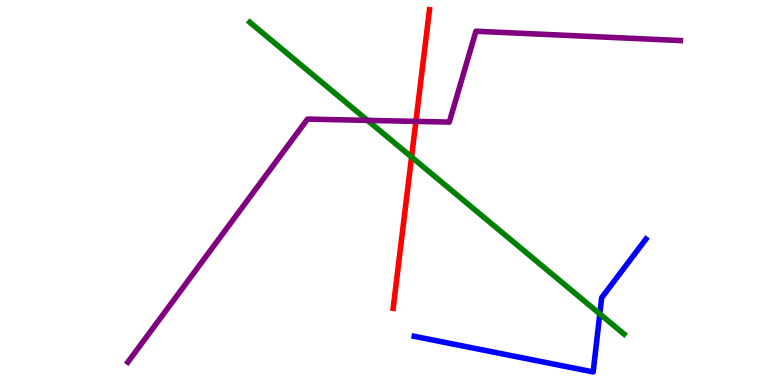[{'lines': ['blue', 'red'], 'intersections': []}, {'lines': ['green', 'red'], 'intersections': [{'x': 5.31, 'y': 5.92}]}, {'lines': ['purple', 'red'], 'intersections': [{'x': 5.37, 'y': 6.85}]}, {'lines': ['blue', 'green'], 'intersections': [{'x': 7.74, 'y': 1.85}]}, {'lines': ['blue', 'purple'], 'intersections': []}, {'lines': ['green', 'purple'], 'intersections': [{'x': 4.74, 'y': 6.87}]}]